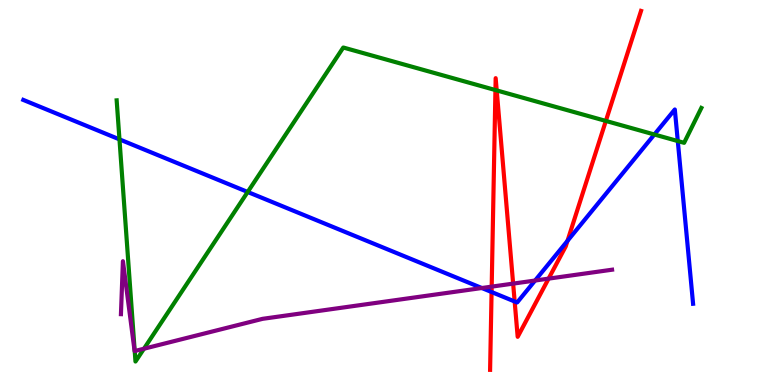[{'lines': ['blue', 'red'], 'intersections': [{'x': 6.34, 'y': 2.42}, {'x': 6.64, 'y': 2.17}, {'x': 7.32, 'y': 3.74}]}, {'lines': ['green', 'red'], 'intersections': [{'x': 6.39, 'y': 7.66}, {'x': 6.41, 'y': 7.65}, {'x': 7.82, 'y': 6.86}]}, {'lines': ['purple', 'red'], 'intersections': [{'x': 6.34, 'y': 2.56}, {'x': 6.62, 'y': 2.63}, {'x': 7.08, 'y': 2.76}]}, {'lines': ['blue', 'green'], 'intersections': [{'x': 1.54, 'y': 6.38}, {'x': 3.2, 'y': 5.01}, {'x': 8.44, 'y': 6.51}, {'x': 8.75, 'y': 6.34}]}, {'lines': ['blue', 'purple'], 'intersections': [{'x': 6.22, 'y': 2.52}, {'x': 6.9, 'y': 2.71}]}, {'lines': ['green', 'purple'], 'intersections': [{'x': 1.74, 'y': 0.882}, {'x': 1.86, 'y': 0.942}]}]